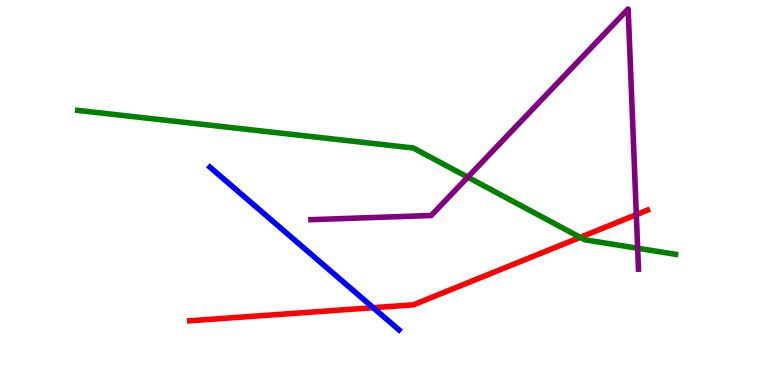[{'lines': ['blue', 'red'], 'intersections': [{'x': 4.82, 'y': 2.01}]}, {'lines': ['green', 'red'], 'intersections': [{'x': 7.49, 'y': 3.83}]}, {'lines': ['purple', 'red'], 'intersections': [{'x': 8.21, 'y': 4.42}]}, {'lines': ['blue', 'green'], 'intersections': []}, {'lines': ['blue', 'purple'], 'intersections': []}, {'lines': ['green', 'purple'], 'intersections': [{'x': 6.04, 'y': 5.4}, {'x': 8.23, 'y': 3.55}]}]